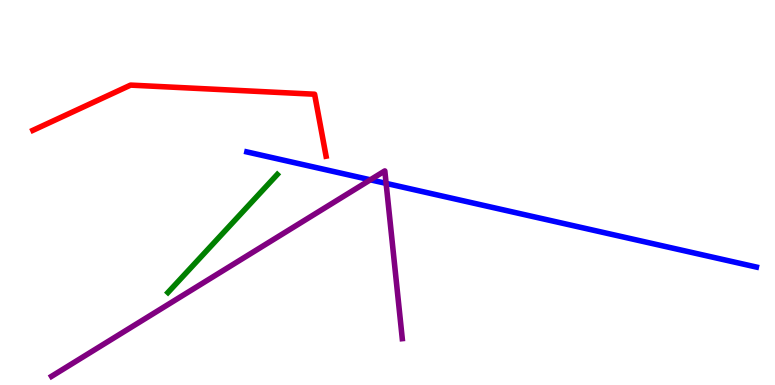[{'lines': ['blue', 'red'], 'intersections': []}, {'lines': ['green', 'red'], 'intersections': []}, {'lines': ['purple', 'red'], 'intersections': []}, {'lines': ['blue', 'green'], 'intersections': []}, {'lines': ['blue', 'purple'], 'intersections': [{'x': 4.78, 'y': 5.33}, {'x': 4.98, 'y': 5.24}]}, {'lines': ['green', 'purple'], 'intersections': []}]